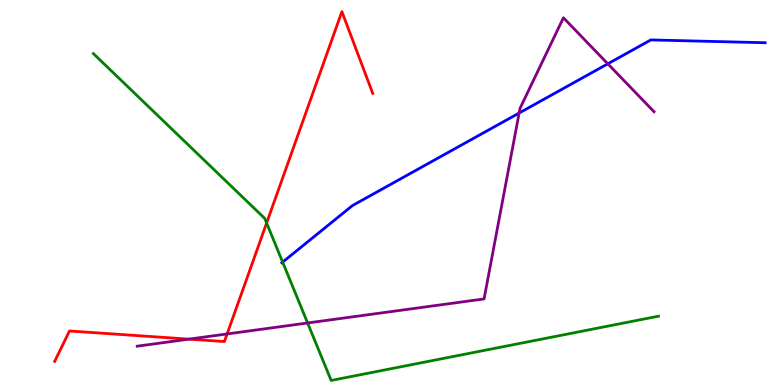[{'lines': ['blue', 'red'], 'intersections': []}, {'lines': ['green', 'red'], 'intersections': [{'x': 3.44, 'y': 4.21}]}, {'lines': ['purple', 'red'], 'intersections': [{'x': 2.44, 'y': 1.19}, {'x': 2.93, 'y': 1.33}]}, {'lines': ['blue', 'green'], 'intersections': [{'x': 3.65, 'y': 3.19}]}, {'lines': ['blue', 'purple'], 'intersections': [{'x': 6.7, 'y': 7.06}, {'x': 7.84, 'y': 8.34}]}, {'lines': ['green', 'purple'], 'intersections': [{'x': 3.97, 'y': 1.61}]}]